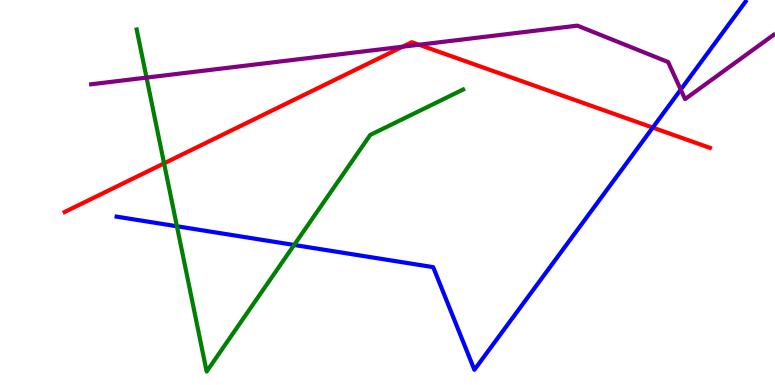[{'lines': ['blue', 'red'], 'intersections': [{'x': 8.42, 'y': 6.69}]}, {'lines': ['green', 'red'], 'intersections': [{'x': 2.12, 'y': 5.76}]}, {'lines': ['purple', 'red'], 'intersections': [{'x': 5.2, 'y': 8.79}, {'x': 5.41, 'y': 8.84}]}, {'lines': ['blue', 'green'], 'intersections': [{'x': 2.28, 'y': 4.12}, {'x': 3.8, 'y': 3.64}]}, {'lines': ['blue', 'purple'], 'intersections': [{'x': 8.78, 'y': 7.67}]}, {'lines': ['green', 'purple'], 'intersections': [{'x': 1.89, 'y': 7.98}]}]